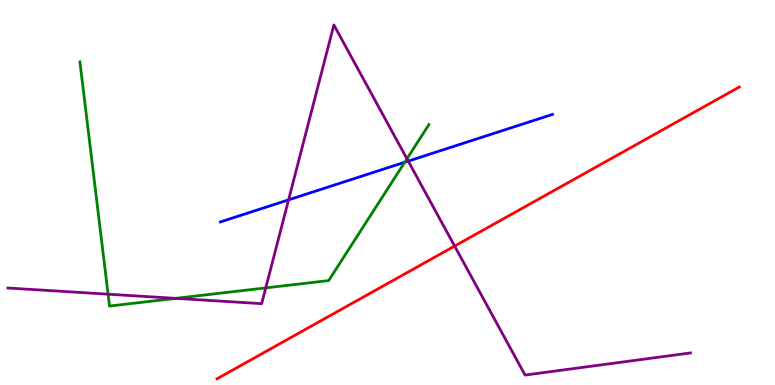[{'lines': ['blue', 'red'], 'intersections': []}, {'lines': ['green', 'red'], 'intersections': []}, {'lines': ['purple', 'red'], 'intersections': [{'x': 5.87, 'y': 3.61}]}, {'lines': ['blue', 'green'], 'intersections': [{'x': 5.22, 'y': 5.79}]}, {'lines': ['blue', 'purple'], 'intersections': [{'x': 3.72, 'y': 4.81}, {'x': 5.27, 'y': 5.82}]}, {'lines': ['green', 'purple'], 'intersections': [{'x': 1.39, 'y': 2.36}, {'x': 2.27, 'y': 2.25}, {'x': 3.43, 'y': 2.52}, {'x': 5.25, 'y': 5.88}]}]